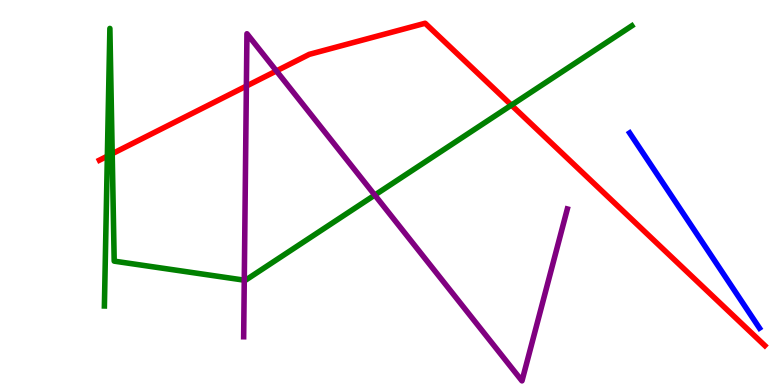[{'lines': ['blue', 'red'], 'intersections': []}, {'lines': ['green', 'red'], 'intersections': [{'x': 1.39, 'y': 5.94}, {'x': 1.45, 'y': 6.01}, {'x': 6.6, 'y': 7.27}]}, {'lines': ['purple', 'red'], 'intersections': [{'x': 3.18, 'y': 7.76}, {'x': 3.57, 'y': 8.16}]}, {'lines': ['blue', 'green'], 'intersections': []}, {'lines': ['blue', 'purple'], 'intersections': []}, {'lines': ['green', 'purple'], 'intersections': [{'x': 3.15, 'y': 2.72}, {'x': 4.84, 'y': 4.93}]}]